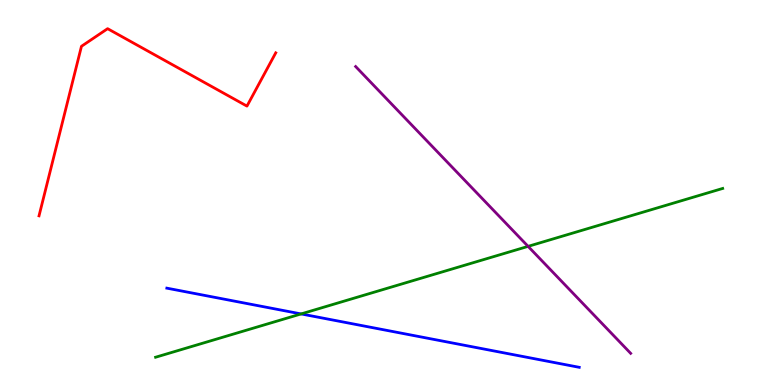[{'lines': ['blue', 'red'], 'intersections': []}, {'lines': ['green', 'red'], 'intersections': []}, {'lines': ['purple', 'red'], 'intersections': []}, {'lines': ['blue', 'green'], 'intersections': [{'x': 3.89, 'y': 1.85}]}, {'lines': ['blue', 'purple'], 'intersections': []}, {'lines': ['green', 'purple'], 'intersections': [{'x': 6.81, 'y': 3.6}]}]